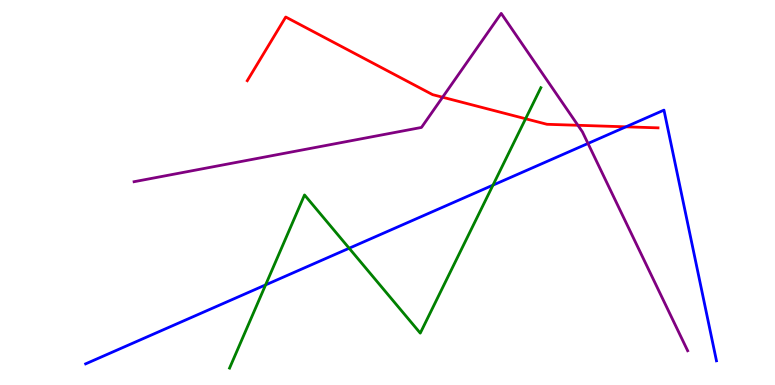[{'lines': ['blue', 'red'], 'intersections': [{'x': 8.08, 'y': 6.71}]}, {'lines': ['green', 'red'], 'intersections': [{'x': 6.78, 'y': 6.92}]}, {'lines': ['purple', 'red'], 'intersections': [{'x': 5.71, 'y': 7.47}, {'x': 7.46, 'y': 6.75}]}, {'lines': ['blue', 'green'], 'intersections': [{'x': 3.43, 'y': 2.6}, {'x': 4.51, 'y': 3.55}, {'x': 6.36, 'y': 5.19}]}, {'lines': ['blue', 'purple'], 'intersections': [{'x': 7.59, 'y': 6.27}]}, {'lines': ['green', 'purple'], 'intersections': []}]